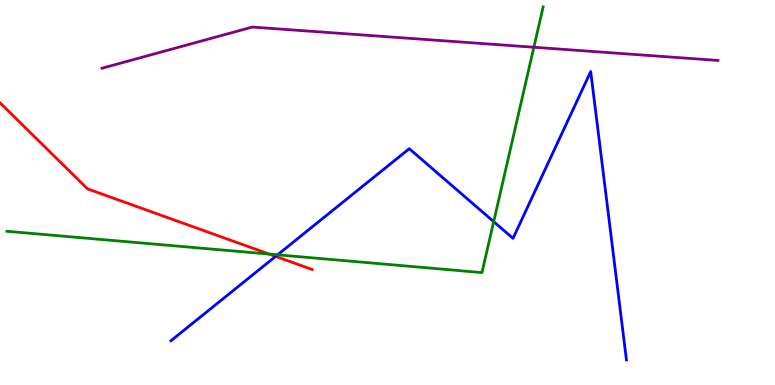[{'lines': ['blue', 'red'], 'intersections': [{'x': 3.56, 'y': 3.34}]}, {'lines': ['green', 'red'], 'intersections': [{'x': 3.47, 'y': 3.4}]}, {'lines': ['purple', 'red'], 'intersections': []}, {'lines': ['blue', 'green'], 'intersections': [{'x': 3.58, 'y': 3.38}, {'x': 6.37, 'y': 4.24}]}, {'lines': ['blue', 'purple'], 'intersections': []}, {'lines': ['green', 'purple'], 'intersections': [{'x': 6.89, 'y': 8.77}]}]